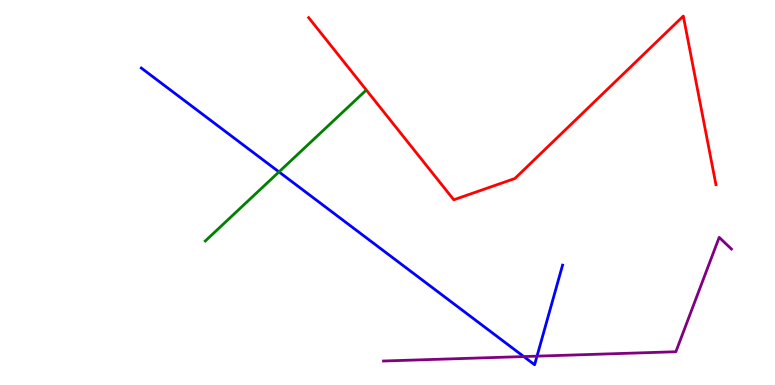[{'lines': ['blue', 'red'], 'intersections': []}, {'lines': ['green', 'red'], 'intersections': []}, {'lines': ['purple', 'red'], 'intersections': []}, {'lines': ['blue', 'green'], 'intersections': [{'x': 3.6, 'y': 5.54}]}, {'lines': ['blue', 'purple'], 'intersections': [{'x': 6.76, 'y': 0.739}, {'x': 6.93, 'y': 0.749}]}, {'lines': ['green', 'purple'], 'intersections': []}]